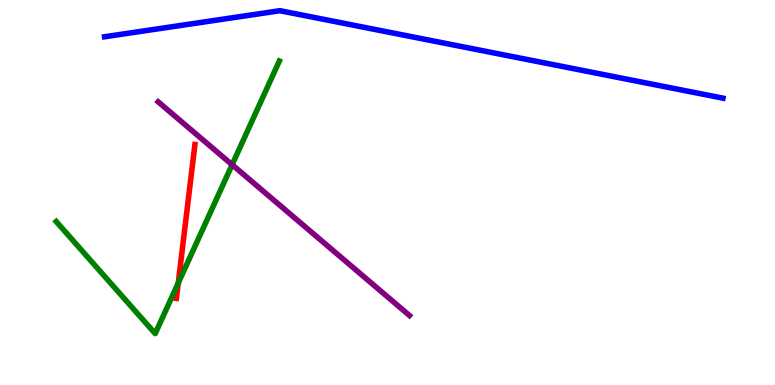[{'lines': ['blue', 'red'], 'intersections': []}, {'lines': ['green', 'red'], 'intersections': [{'x': 2.3, 'y': 2.65}]}, {'lines': ['purple', 'red'], 'intersections': []}, {'lines': ['blue', 'green'], 'intersections': []}, {'lines': ['blue', 'purple'], 'intersections': []}, {'lines': ['green', 'purple'], 'intersections': [{'x': 3.0, 'y': 5.72}]}]